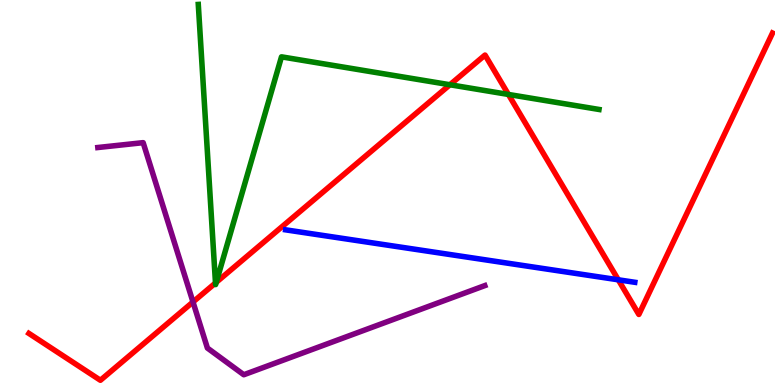[{'lines': ['blue', 'red'], 'intersections': [{'x': 7.98, 'y': 2.73}]}, {'lines': ['green', 'red'], 'intersections': [{'x': 2.78, 'y': 2.65}, {'x': 2.79, 'y': 2.67}, {'x': 5.81, 'y': 7.8}, {'x': 6.56, 'y': 7.55}]}, {'lines': ['purple', 'red'], 'intersections': [{'x': 2.49, 'y': 2.16}]}, {'lines': ['blue', 'green'], 'intersections': []}, {'lines': ['blue', 'purple'], 'intersections': []}, {'lines': ['green', 'purple'], 'intersections': []}]